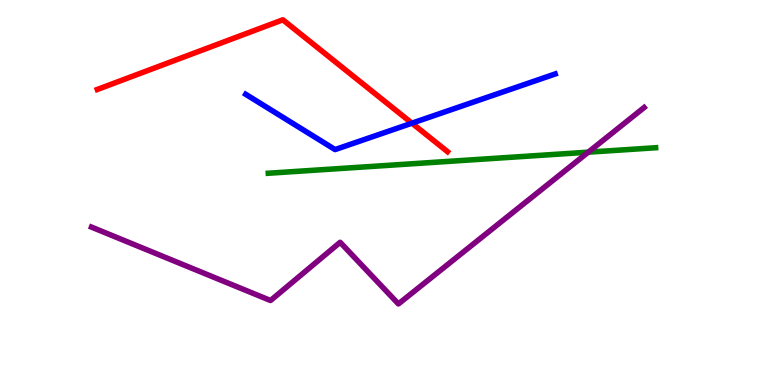[{'lines': ['blue', 'red'], 'intersections': [{'x': 5.32, 'y': 6.8}]}, {'lines': ['green', 'red'], 'intersections': []}, {'lines': ['purple', 'red'], 'intersections': []}, {'lines': ['blue', 'green'], 'intersections': []}, {'lines': ['blue', 'purple'], 'intersections': []}, {'lines': ['green', 'purple'], 'intersections': [{'x': 7.59, 'y': 6.05}]}]